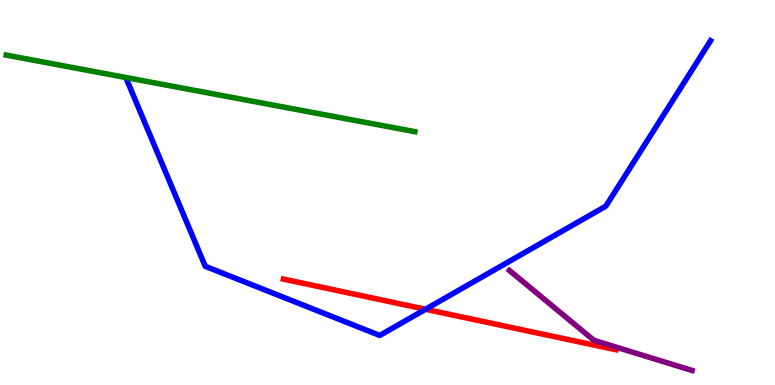[{'lines': ['blue', 'red'], 'intersections': [{'x': 5.49, 'y': 1.97}]}, {'lines': ['green', 'red'], 'intersections': []}, {'lines': ['purple', 'red'], 'intersections': []}, {'lines': ['blue', 'green'], 'intersections': []}, {'lines': ['blue', 'purple'], 'intersections': []}, {'lines': ['green', 'purple'], 'intersections': []}]